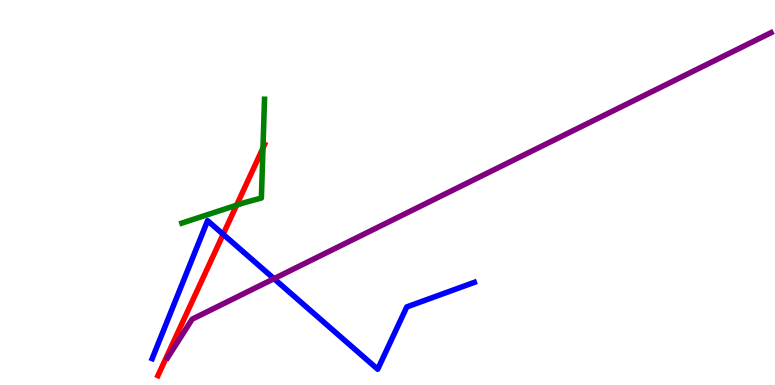[{'lines': ['blue', 'red'], 'intersections': [{'x': 2.88, 'y': 3.91}]}, {'lines': ['green', 'red'], 'intersections': [{'x': 3.05, 'y': 4.67}, {'x': 3.39, 'y': 6.15}]}, {'lines': ['purple', 'red'], 'intersections': []}, {'lines': ['blue', 'green'], 'intersections': []}, {'lines': ['blue', 'purple'], 'intersections': [{'x': 3.54, 'y': 2.76}]}, {'lines': ['green', 'purple'], 'intersections': []}]